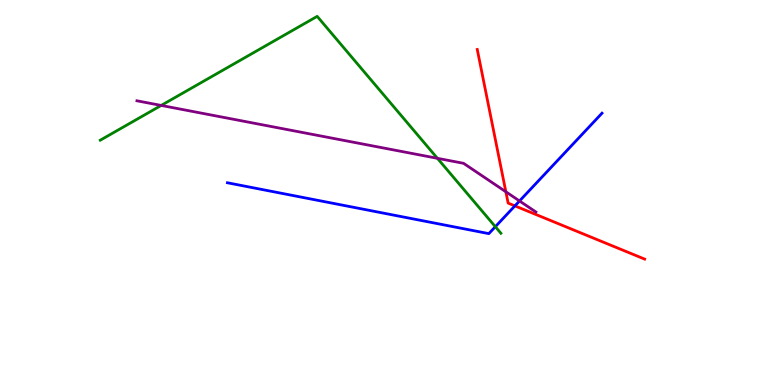[{'lines': ['blue', 'red'], 'intersections': [{'x': 6.64, 'y': 4.65}]}, {'lines': ['green', 'red'], 'intersections': []}, {'lines': ['purple', 'red'], 'intersections': [{'x': 6.53, 'y': 5.02}]}, {'lines': ['blue', 'green'], 'intersections': [{'x': 6.39, 'y': 4.11}]}, {'lines': ['blue', 'purple'], 'intersections': [{'x': 6.7, 'y': 4.78}]}, {'lines': ['green', 'purple'], 'intersections': [{'x': 2.08, 'y': 7.26}, {'x': 5.64, 'y': 5.89}]}]